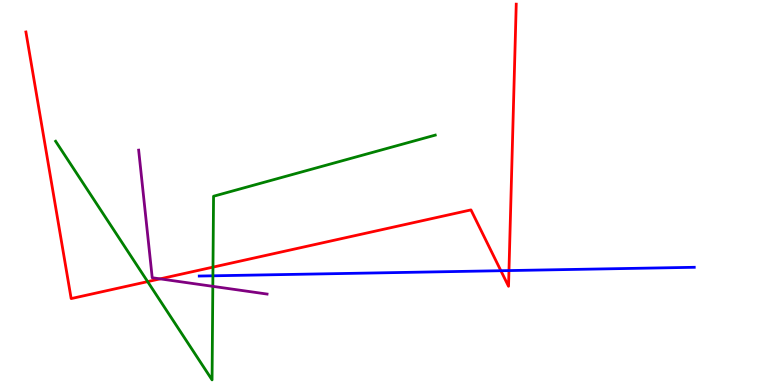[{'lines': ['blue', 'red'], 'intersections': [{'x': 6.46, 'y': 2.97}, {'x': 6.57, 'y': 2.97}]}, {'lines': ['green', 'red'], 'intersections': [{'x': 1.91, 'y': 2.69}, {'x': 2.75, 'y': 3.06}]}, {'lines': ['purple', 'red'], 'intersections': [{'x': 2.07, 'y': 2.76}]}, {'lines': ['blue', 'green'], 'intersections': [{'x': 2.75, 'y': 2.84}]}, {'lines': ['blue', 'purple'], 'intersections': []}, {'lines': ['green', 'purple'], 'intersections': [{'x': 2.75, 'y': 2.56}]}]